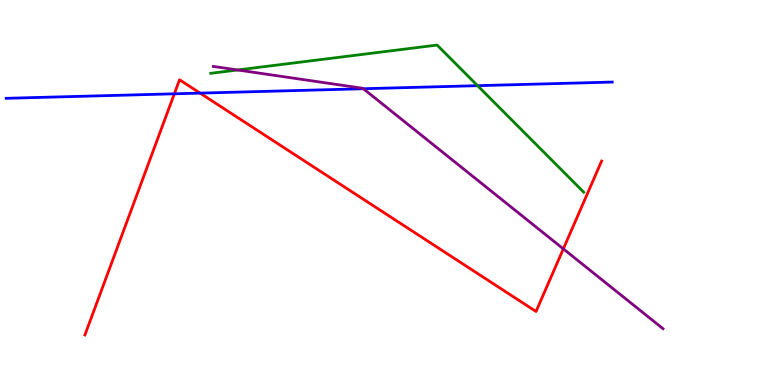[{'lines': ['blue', 'red'], 'intersections': [{'x': 2.25, 'y': 7.56}, {'x': 2.58, 'y': 7.58}]}, {'lines': ['green', 'red'], 'intersections': []}, {'lines': ['purple', 'red'], 'intersections': [{'x': 7.27, 'y': 3.54}]}, {'lines': ['blue', 'green'], 'intersections': [{'x': 6.16, 'y': 7.77}]}, {'lines': ['blue', 'purple'], 'intersections': [{'x': 4.69, 'y': 7.7}]}, {'lines': ['green', 'purple'], 'intersections': [{'x': 3.07, 'y': 8.18}]}]